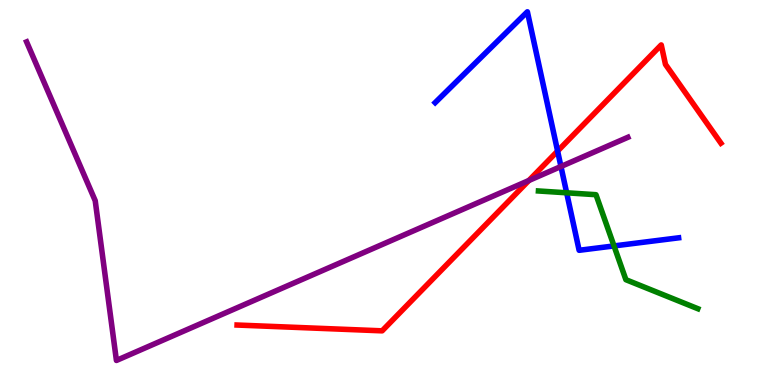[{'lines': ['blue', 'red'], 'intersections': [{'x': 7.19, 'y': 6.08}]}, {'lines': ['green', 'red'], 'intersections': []}, {'lines': ['purple', 'red'], 'intersections': [{'x': 6.82, 'y': 5.31}]}, {'lines': ['blue', 'green'], 'intersections': [{'x': 7.31, 'y': 4.99}, {'x': 7.92, 'y': 3.61}]}, {'lines': ['blue', 'purple'], 'intersections': [{'x': 7.24, 'y': 5.68}]}, {'lines': ['green', 'purple'], 'intersections': []}]